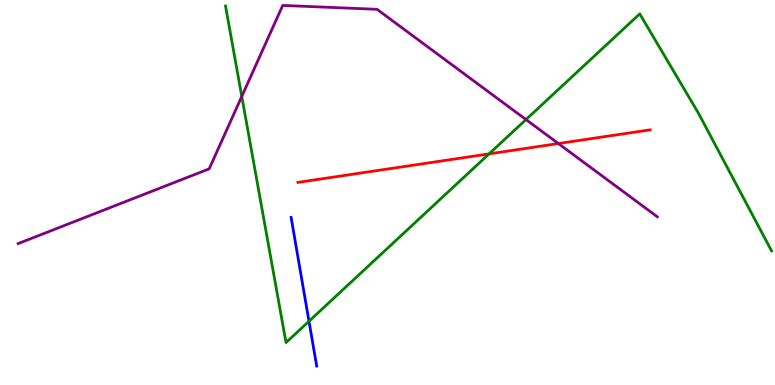[{'lines': ['blue', 'red'], 'intersections': []}, {'lines': ['green', 'red'], 'intersections': [{'x': 6.31, 'y': 6.0}]}, {'lines': ['purple', 'red'], 'intersections': [{'x': 7.2, 'y': 6.27}]}, {'lines': ['blue', 'green'], 'intersections': [{'x': 3.99, 'y': 1.66}]}, {'lines': ['blue', 'purple'], 'intersections': []}, {'lines': ['green', 'purple'], 'intersections': [{'x': 3.12, 'y': 7.5}, {'x': 6.79, 'y': 6.89}]}]